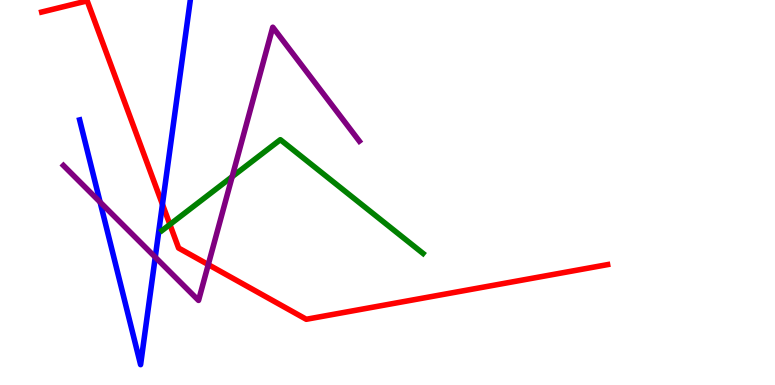[{'lines': ['blue', 'red'], 'intersections': [{'x': 2.1, 'y': 4.69}]}, {'lines': ['green', 'red'], 'intersections': [{'x': 2.19, 'y': 4.17}]}, {'lines': ['purple', 'red'], 'intersections': [{'x': 2.69, 'y': 3.13}]}, {'lines': ['blue', 'green'], 'intersections': []}, {'lines': ['blue', 'purple'], 'intersections': [{'x': 1.29, 'y': 4.75}, {'x': 2.0, 'y': 3.32}]}, {'lines': ['green', 'purple'], 'intersections': [{'x': 3.0, 'y': 5.41}]}]